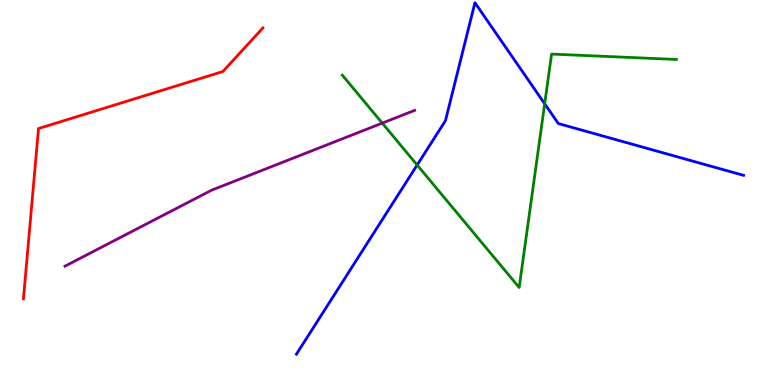[{'lines': ['blue', 'red'], 'intersections': []}, {'lines': ['green', 'red'], 'intersections': []}, {'lines': ['purple', 'red'], 'intersections': []}, {'lines': ['blue', 'green'], 'intersections': [{'x': 5.38, 'y': 5.71}, {'x': 7.03, 'y': 7.3}]}, {'lines': ['blue', 'purple'], 'intersections': []}, {'lines': ['green', 'purple'], 'intersections': [{'x': 4.93, 'y': 6.8}]}]